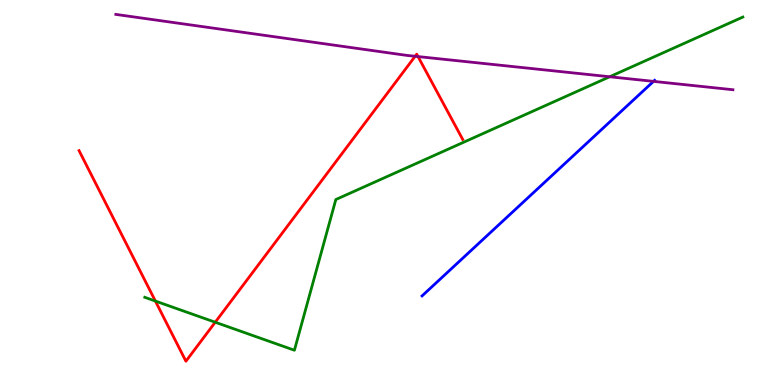[{'lines': ['blue', 'red'], 'intersections': []}, {'lines': ['green', 'red'], 'intersections': [{'x': 2.01, 'y': 2.18}, {'x': 2.78, 'y': 1.63}]}, {'lines': ['purple', 'red'], 'intersections': [{'x': 5.36, 'y': 8.54}, {'x': 5.39, 'y': 8.53}]}, {'lines': ['blue', 'green'], 'intersections': []}, {'lines': ['blue', 'purple'], 'intersections': [{'x': 8.43, 'y': 7.89}]}, {'lines': ['green', 'purple'], 'intersections': [{'x': 7.87, 'y': 8.01}]}]